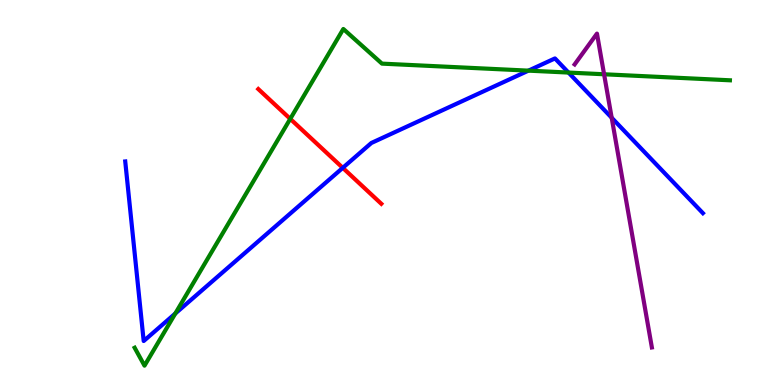[{'lines': ['blue', 'red'], 'intersections': [{'x': 4.42, 'y': 5.64}]}, {'lines': ['green', 'red'], 'intersections': [{'x': 3.75, 'y': 6.91}]}, {'lines': ['purple', 'red'], 'intersections': []}, {'lines': ['blue', 'green'], 'intersections': [{'x': 2.26, 'y': 1.86}, {'x': 6.82, 'y': 8.17}, {'x': 7.34, 'y': 8.12}]}, {'lines': ['blue', 'purple'], 'intersections': [{'x': 7.89, 'y': 6.94}]}, {'lines': ['green', 'purple'], 'intersections': [{'x': 7.79, 'y': 8.07}]}]